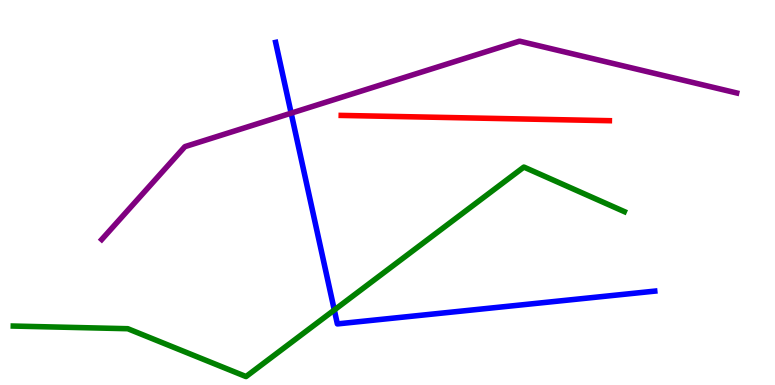[{'lines': ['blue', 'red'], 'intersections': []}, {'lines': ['green', 'red'], 'intersections': []}, {'lines': ['purple', 'red'], 'intersections': []}, {'lines': ['blue', 'green'], 'intersections': [{'x': 4.31, 'y': 1.95}]}, {'lines': ['blue', 'purple'], 'intersections': [{'x': 3.76, 'y': 7.06}]}, {'lines': ['green', 'purple'], 'intersections': []}]